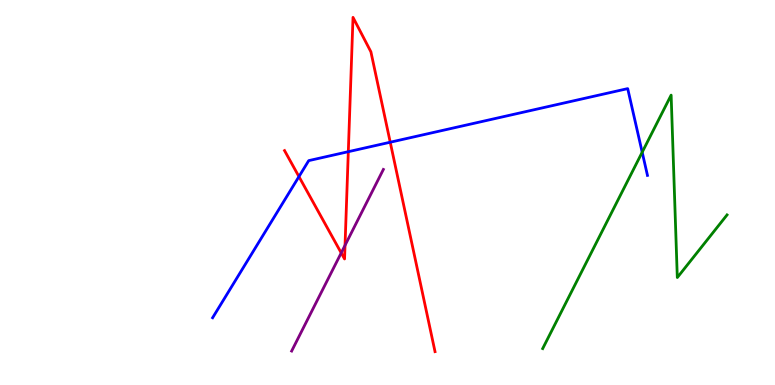[{'lines': ['blue', 'red'], 'intersections': [{'x': 3.86, 'y': 5.41}, {'x': 4.49, 'y': 6.06}, {'x': 5.04, 'y': 6.31}]}, {'lines': ['green', 'red'], 'intersections': []}, {'lines': ['purple', 'red'], 'intersections': [{'x': 4.4, 'y': 3.43}, {'x': 4.45, 'y': 3.63}]}, {'lines': ['blue', 'green'], 'intersections': [{'x': 8.29, 'y': 6.05}]}, {'lines': ['blue', 'purple'], 'intersections': []}, {'lines': ['green', 'purple'], 'intersections': []}]